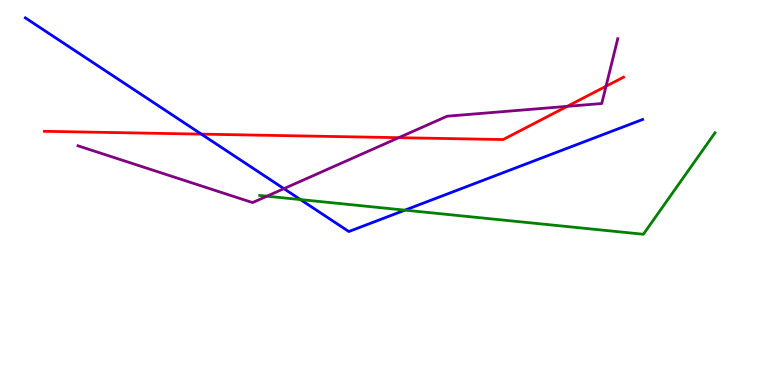[{'lines': ['blue', 'red'], 'intersections': [{'x': 2.6, 'y': 6.52}]}, {'lines': ['green', 'red'], 'intersections': []}, {'lines': ['purple', 'red'], 'intersections': [{'x': 5.15, 'y': 6.42}, {'x': 7.32, 'y': 7.24}, {'x': 7.82, 'y': 7.76}]}, {'lines': ['blue', 'green'], 'intersections': [{'x': 3.88, 'y': 4.82}, {'x': 5.22, 'y': 4.54}]}, {'lines': ['blue', 'purple'], 'intersections': [{'x': 3.66, 'y': 5.1}]}, {'lines': ['green', 'purple'], 'intersections': [{'x': 3.44, 'y': 4.9}]}]